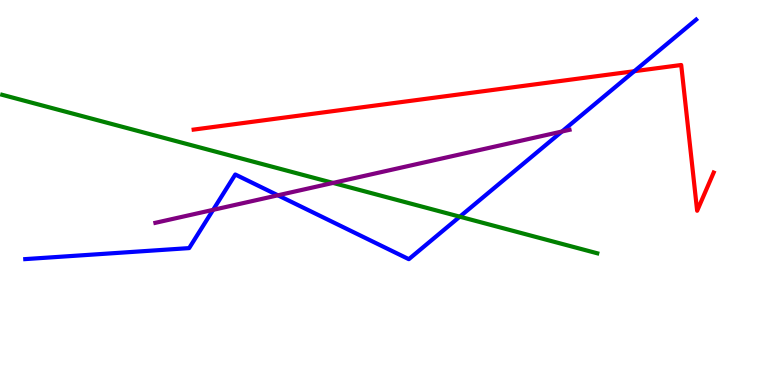[{'lines': ['blue', 'red'], 'intersections': [{'x': 8.18, 'y': 8.15}]}, {'lines': ['green', 'red'], 'intersections': []}, {'lines': ['purple', 'red'], 'intersections': []}, {'lines': ['blue', 'green'], 'intersections': [{'x': 5.93, 'y': 4.37}]}, {'lines': ['blue', 'purple'], 'intersections': [{'x': 2.75, 'y': 4.55}, {'x': 3.59, 'y': 4.93}, {'x': 7.25, 'y': 6.58}]}, {'lines': ['green', 'purple'], 'intersections': [{'x': 4.3, 'y': 5.25}]}]